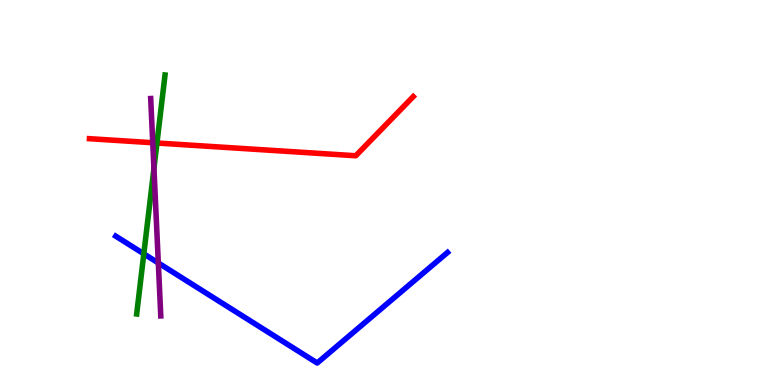[{'lines': ['blue', 'red'], 'intersections': []}, {'lines': ['green', 'red'], 'intersections': [{'x': 2.03, 'y': 6.29}]}, {'lines': ['purple', 'red'], 'intersections': [{'x': 1.97, 'y': 6.29}]}, {'lines': ['blue', 'green'], 'intersections': [{'x': 1.86, 'y': 3.41}]}, {'lines': ['blue', 'purple'], 'intersections': [{'x': 2.04, 'y': 3.17}]}, {'lines': ['green', 'purple'], 'intersections': [{'x': 1.99, 'y': 5.63}]}]